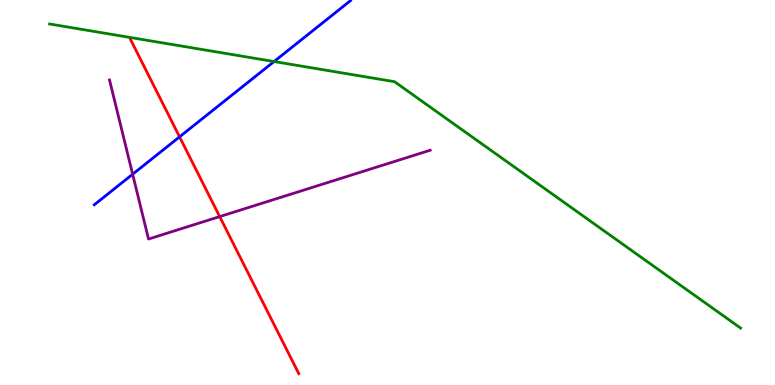[{'lines': ['blue', 'red'], 'intersections': [{'x': 2.32, 'y': 6.45}]}, {'lines': ['green', 'red'], 'intersections': []}, {'lines': ['purple', 'red'], 'intersections': [{'x': 2.83, 'y': 4.37}]}, {'lines': ['blue', 'green'], 'intersections': [{'x': 3.54, 'y': 8.4}]}, {'lines': ['blue', 'purple'], 'intersections': [{'x': 1.71, 'y': 5.47}]}, {'lines': ['green', 'purple'], 'intersections': []}]